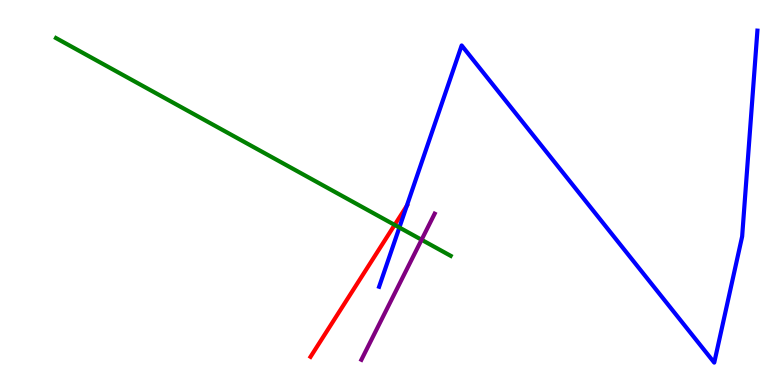[{'lines': ['blue', 'red'], 'intersections': [{'x': 5.25, 'y': 4.65}]}, {'lines': ['green', 'red'], 'intersections': [{'x': 5.09, 'y': 4.16}]}, {'lines': ['purple', 'red'], 'intersections': []}, {'lines': ['blue', 'green'], 'intersections': [{'x': 5.15, 'y': 4.09}]}, {'lines': ['blue', 'purple'], 'intersections': []}, {'lines': ['green', 'purple'], 'intersections': [{'x': 5.44, 'y': 3.77}]}]